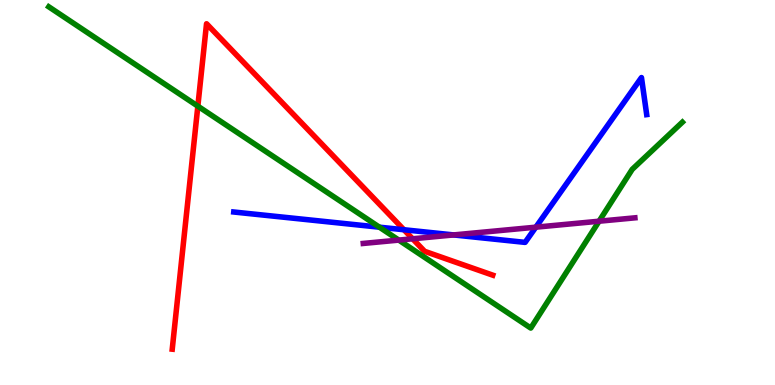[{'lines': ['blue', 'red'], 'intersections': [{'x': 5.21, 'y': 4.03}]}, {'lines': ['green', 'red'], 'intersections': [{'x': 2.55, 'y': 7.24}]}, {'lines': ['purple', 'red'], 'intersections': [{'x': 5.32, 'y': 3.8}]}, {'lines': ['blue', 'green'], 'intersections': [{'x': 4.9, 'y': 4.1}]}, {'lines': ['blue', 'purple'], 'intersections': [{'x': 5.85, 'y': 3.9}, {'x': 6.91, 'y': 4.1}]}, {'lines': ['green', 'purple'], 'intersections': [{'x': 5.15, 'y': 3.76}, {'x': 7.73, 'y': 4.25}]}]